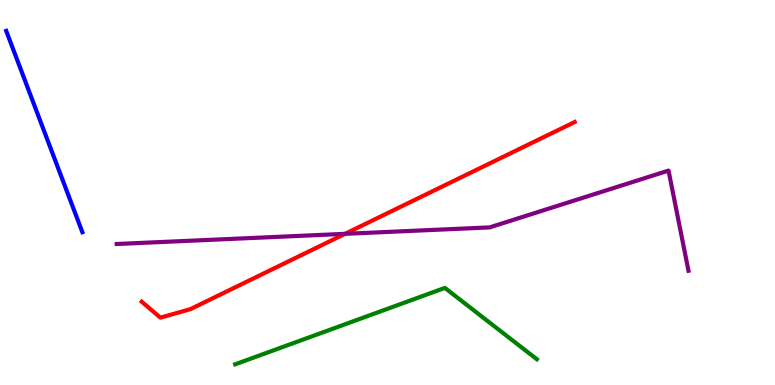[{'lines': ['blue', 'red'], 'intersections': []}, {'lines': ['green', 'red'], 'intersections': []}, {'lines': ['purple', 'red'], 'intersections': [{'x': 4.45, 'y': 3.93}]}, {'lines': ['blue', 'green'], 'intersections': []}, {'lines': ['blue', 'purple'], 'intersections': []}, {'lines': ['green', 'purple'], 'intersections': []}]